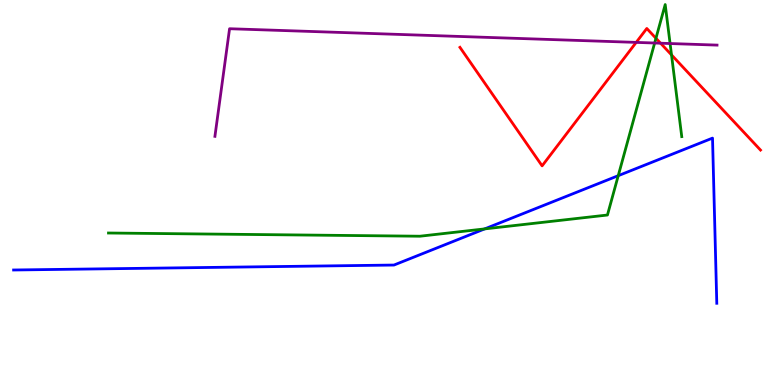[{'lines': ['blue', 'red'], 'intersections': []}, {'lines': ['green', 'red'], 'intersections': [{'x': 8.46, 'y': 9.01}, {'x': 8.66, 'y': 8.57}]}, {'lines': ['purple', 'red'], 'intersections': [{'x': 8.21, 'y': 8.9}, {'x': 8.52, 'y': 8.88}]}, {'lines': ['blue', 'green'], 'intersections': [{'x': 6.25, 'y': 4.05}, {'x': 7.98, 'y': 5.44}]}, {'lines': ['blue', 'purple'], 'intersections': []}, {'lines': ['green', 'purple'], 'intersections': [{'x': 8.45, 'y': 8.88}, {'x': 8.65, 'y': 8.87}]}]